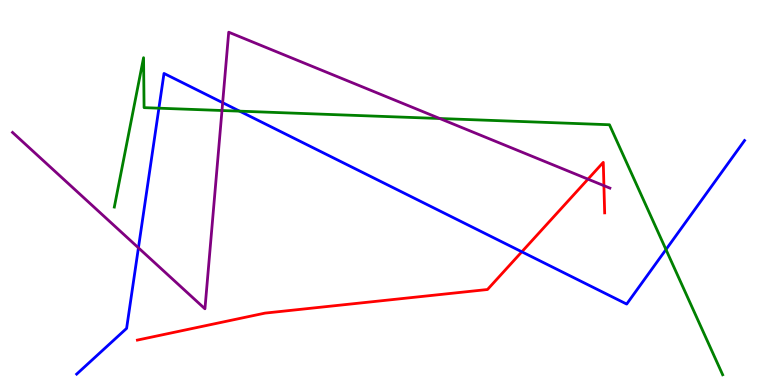[{'lines': ['blue', 'red'], 'intersections': [{'x': 6.73, 'y': 3.46}]}, {'lines': ['green', 'red'], 'intersections': []}, {'lines': ['purple', 'red'], 'intersections': [{'x': 7.59, 'y': 5.35}, {'x': 7.79, 'y': 5.18}]}, {'lines': ['blue', 'green'], 'intersections': [{'x': 2.05, 'y': 7.19}, {'x': 3.09, 'y': 7.11}, {'x': 8.59, 'y': 3.52}]}, {'lines': ['blue', 'purple'], 'intersections': [{'x': 1.79, 'y': 3.56}, {'x': 2.87, 'y': 7.33}]}, {'lines': ['green', 'purple'], 'intersections': [{'x': 2.86, 'y': 7.13}, {'x': 5.67, 'y': 6.92}]}]